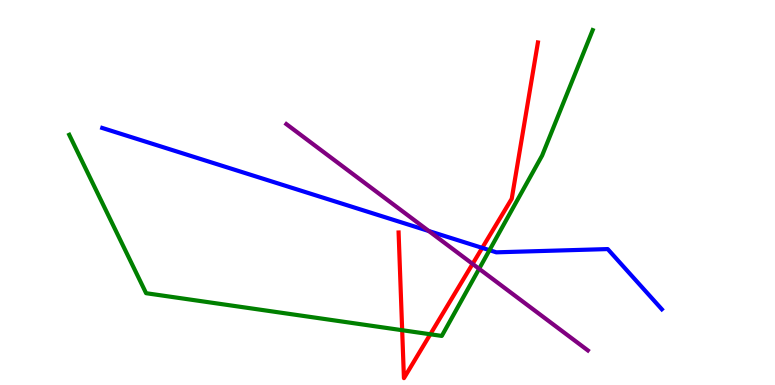[{'lines': ['blue', 'red'], 'intersections': [{'x': 6.22, 'y': 3.56}]}, {'lines': ['green', 'red'], 'intersections': [{'x': 5.19, 'y': 1.42}, {'x': 5.55, 'y': 1.32}]}, {'lines': ['purple', 'red'], 'intersections': [{'x': 6.1, 'y': 3.15}]}, {'lines': ['blue', 'green'], 'intersections': [{'x': 6.32, 'y': 3.5}]}, {'lines': ['blue', 'purple'], 'intersections': [{'x': 5.53, 'y': 4.0}]}, {'lines': ['green', 'purple'], 'intersections': [{'x': 6.18, 'y': 3.02}]}]